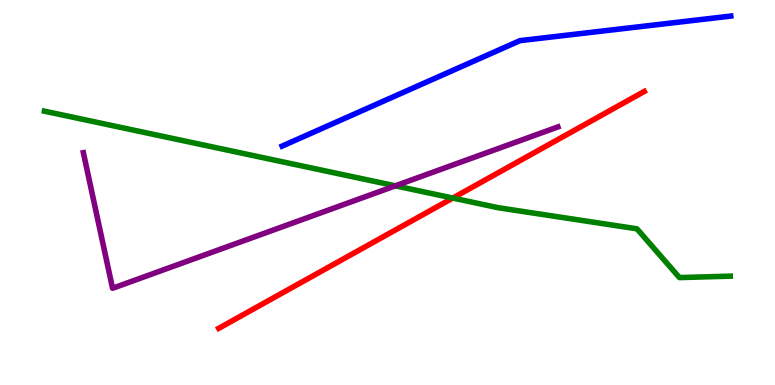[{'lines': ['blue', 'red'], 'intersections': []}, {'lines': ['green', 'red'], 'intersections': [{'x': 5.84, 'y': 4.86}]}, {'lines': ['purple', 'red'], 'intersections': []}, {'lines': ['blue', 'green'], 'intersections': []}, {'lines': ['blue', 'purple'], 'intersections': []}, {'lines': ['green', 'purple'], 'intersections': [{'x': 5.1, 'y': 5.17}]}]